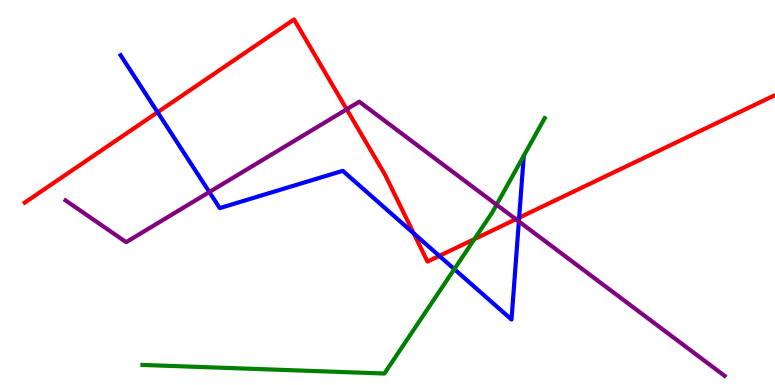[{'lines': ['blue', 'red'], 'intersections': [{'x': 2.03, 'y': 7.08}, {'x': 5.34, 'y': 3.94}, {'x': 5.67, 'y': 3.35}, {'x': 6.7, 'y': 4.35}]}, {'lines': ['green', 'red'], 'intersections': [{'x': 6.12, 'y': 3.79}]}, {'lines': ['purple', 'red'], 'intersections': [{'x': 4.47, 'y': 7.16}, {'x': 6.66, 'y': 4.31}]}, {'lines': ['blue', 'green'], 'intersections': [{'x': 5.86, 'y': 3.01}]}, {'lines': ['blue', 'purple'], 'intersections': [{'x': 2.7, 'y': 5.01}, {'x': 6.69, 'y': 4.25}]}, {'lines': ['green', 'purple'], 'intersections': [{'x': 6.41, 'y': 4.68}]}]